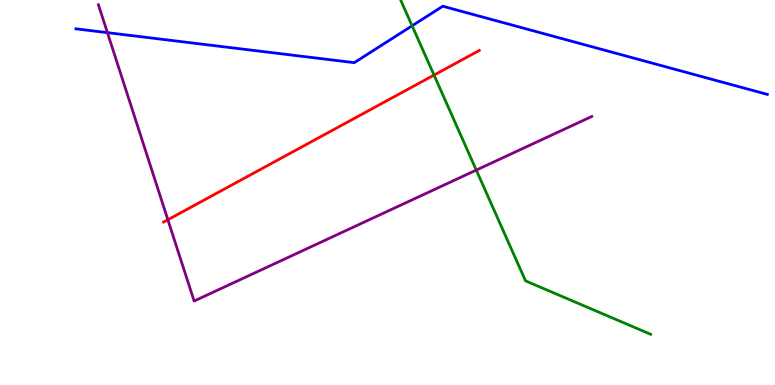[{'lines': ['blue', 'red'], 'intersections': []}, {'lines': ['green', 'red'], 'intersections': [{'x': 5.6, 'y': 8.05}]}, {'lines': ['purple', 'red'], 'intersections': [{'x': 2.17, 'y': 4.29}]}, {'lines': ['blue', 'green'], 'intersections': [{'x': 5.32, 'y': 9.33}]}, {'lines': ['blue', 'purple'], 'intersections': [{'x': 1.39, 'y': 9.15}]}, {'lines': ['green', 'purple'], 'intersections': [{'x': 6.15, 'y': 5.58}]}]